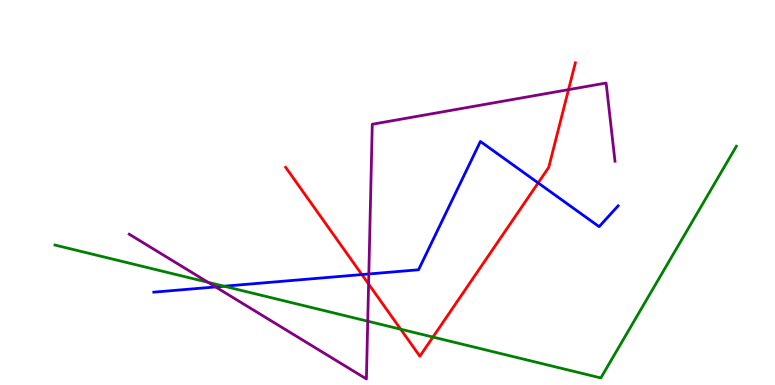[{'lines': ['blue', 'red'], 'intersections': [{'x': 4.67, 'y': 2.87}, {'x': 6.94, 'y': 5.25}]}, {'lines': ['green', 'red'], 'intersections': [{'x': 5.17, 'y': 1.45}, {'x': 5.59, 'y': 1.25}]}, {'lines': ['purple', 'red'], 'intersections': [{'x': 4.76, 'y': 2.62}, {'x': 7.34, 'y': 7.67}]}, {'lines': ['blue', 'green'], 'intersections': [{'x': 2.89, 'y': 2.57}]}, {'lines': ['blue', 'purple'], 'intersections': [{'x': 2.78, 'y': 2.55}, {'x': 4.76, 'y': 2.88}]}, {'lines': ['green', 'purple'], 'intersections': [{'x': 2.68, 'y': 2.67}, {'x': 4.74, 'y': 1.66}]}]